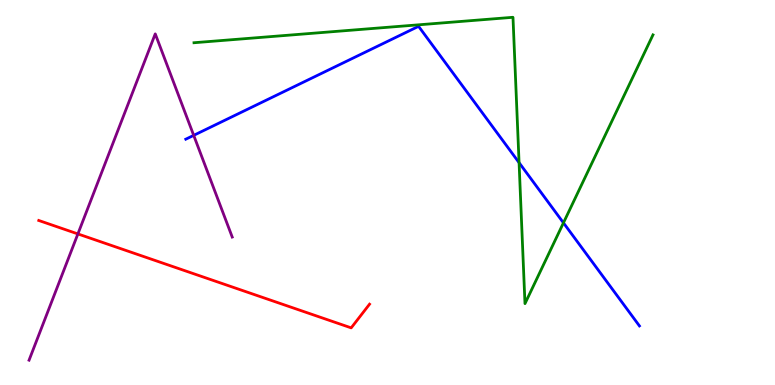[{'lines': ['blue', 'red'], 'intersections': []}, {'lines': ['green', 'red'], 'intersections': []}, {'lines': ['purple', 'red'], 'intersections': [{'x': 1.0, 'y': 3.92}]}, {'lines': ['blue', 'green'], 'intersections': [{'x': 6.7, 'y': 5.78}, {'x': 7.27, 'y': 4.21}]}, {'lines': ['blue', 'purple'], 'intersections': [{'x': 2.5, 'y': 6.48}]}, {'lines': ['green', 'purple'], 'intersections': []}]